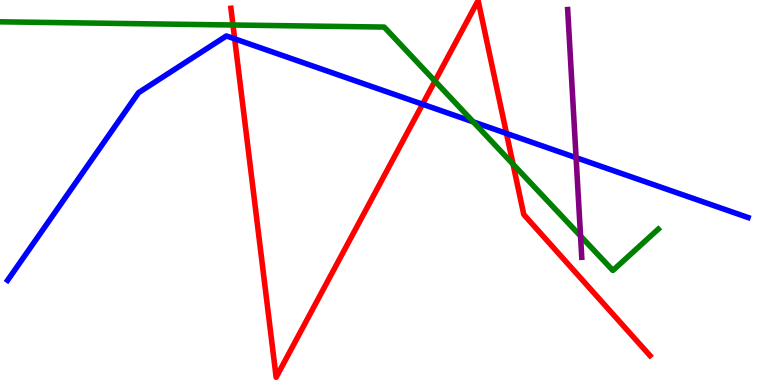[{'lines': ['blue', 'red'], 'intersections': [{'x': 3.03, 'y': 8.99}, {'x': 5.45, 'y': 7.29}, {'x': 6.54, 'y': 6.53}]}, {'lines': ['green', 'red'], 'intersections': [{'x': 3.01, 'y': 9.35}, {'x': 5.61, 'y': 7.89}, {'x': 6.62, 'y': 5.74}]}, {'lines': ['purple', 'red'], 'intersections': []}, {'lines': ['blue', 'green'], 'intersections': [{'x': 6.11, 'y': 6.83}]}, {'lines': ['blue', 'purple'], 'intersections': [{'x': 7.43, 'y': 5.9}]}, {'lines': ['green', 'purple'], 'intersections': [{'x': 7.49, 'y': 3.87}]}]